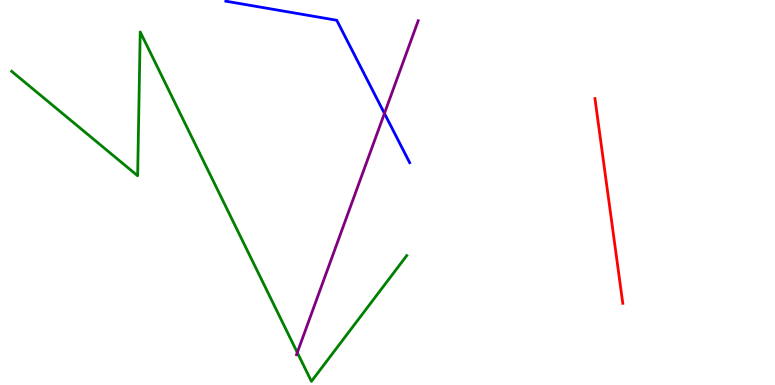[{'lines': ['blue', 'red'], 'intersections': []}, {'lines': ['green', 'red'], 'intersections': []}, {'lines': ['purple', 'red'], 'intersections': []}, {'lines': ['blue', 'green'], 'intersections': []}, {'lines': ['blue', 'purple'], 'intersections': [{'x': 4.96, 'y': 7.05}]}, {'lines': ['green', 'purple'], 'intersections': [{'x': 3.84, 'y': 0.843}]}]